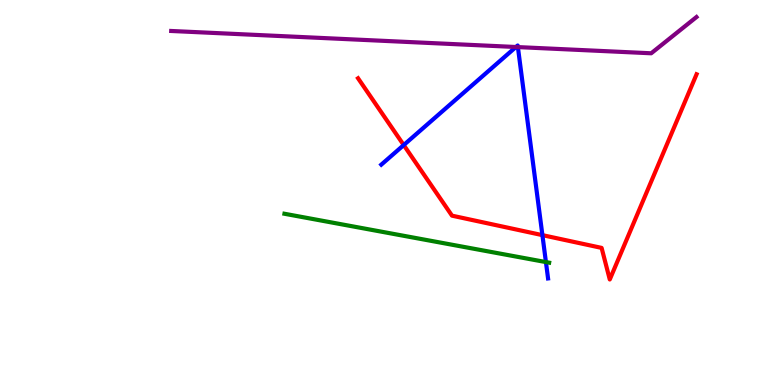[{'lines': ['blue', 'red'], 'intersections': [{'x': 5.21, 'y': 6.23}, {'x': 7.0, 'y': 3.89}]}, {'lines': ['green', 'red'], 'intersections': []}, {'lines': ['purple', 'red'], 'intersections': []}, {'lines': ['blue', 'green'], 'intersections': [{'x': 7.04, 'y': 3.19}]}, {'lines': ['blue', 'purple'], 'intersections': [{'x': 6.66, 'y': 8.78}, {'x': 6.68, 'y': 8.78}]}, {'lines': ['green', 'purple'], 'intersections': []}]